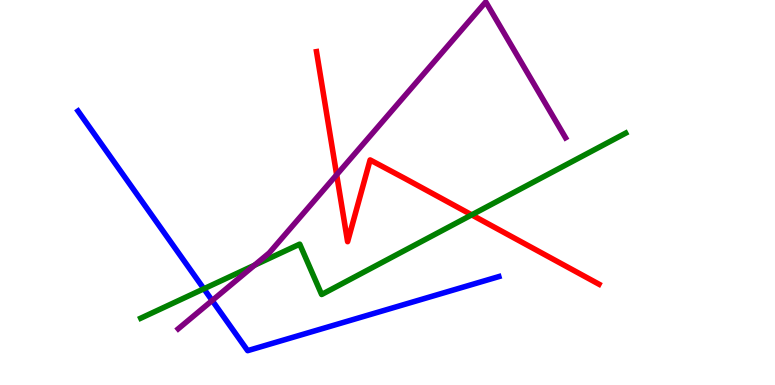[{'lines': ['blue', 'red'], 'intersections': []}, {'lines': ['green', 'red'], 'intersections': [{'x': 6.09, 'y': 4.42}]}, {'lines': ['purple', 'red'], 'intersections': [{'x': 4.34, 'y': 5.46}]}, {'lines': ['blue', 'green'], 'intersections': [{'x': 2.63, 'y': 2.5}]}, {'lines': ['blue', 'purple'], 'intersections': [{'x': 2.74, 'y': 2.19}]}, {'lines': ['green', 'purple'], 'intersections': [{'x': 3.28, 'y': 3.11}]}]